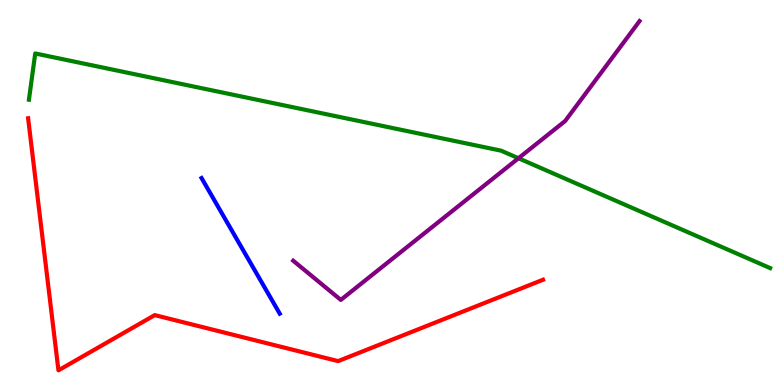[{'lines': ['blue', 'red'], 'intersections': []}, {'lines': ['green', 'red'], 'intersections': []}, {'lines': ['purple', 'red'], 'intersections': []}, {'lines': ['blue', 'green'], 'intersections': []}, {'lines': ['blue', 'purple'], 'intersections': []}, {'lines': ['green', 'purple'], 'intersections': [{'x': 6.69, 'y': 5.89}]}]